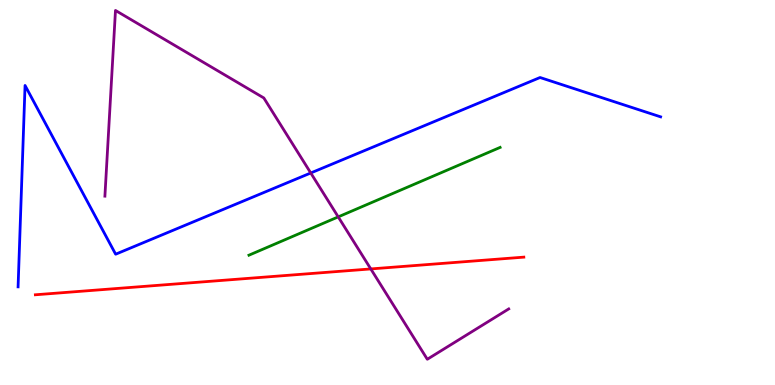[{'lines': ['blue', 'red'], 'intersections': []}, {'lines': ['green', 'red'], 'intersections': []}, {'lines': ['purple', 'red'], 'intersections': [{'x': 4.78, 'y': 3.01}]}, {'lines': ['blue', 'green'], 'intersections': []}, {'lines': ['blue', 'purple'], 'intersections': [{'x': 4.01, 'y': 5.51}]}, {'lines': ['green', 'purple'], 'intersections': [{'x': 4.36, 'y': 4.37}]}]